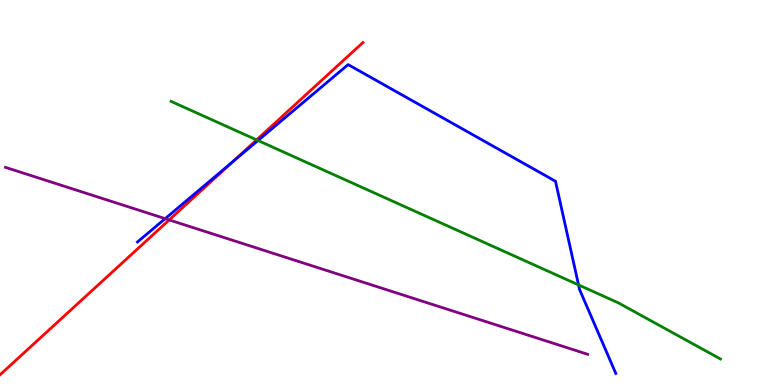[{'lines': ['blue', 'red'], 'intersections': [{'x': 3.0, 'y': 5.79}]}, {'lines': ['green', 'red'], 'intersections': [{'x': 3.31, 'y': 6.37}]}, {'lines': ['purple', 'red'], 'intersections': [{'x': 2.18, 'y': 4.29}]}, {'lines': ['blue', 'green'], 'intersections': [{'x': 3.33, 'y': 6.35}, {'x': 7.47, 'y': 2.6}]}, {'lines': ['blue', 'purple'], 'intersections': [{'x': 2.13, 'y': 4.32}]}, {'lines': ['green', 'purple'], 'intersections': []}]